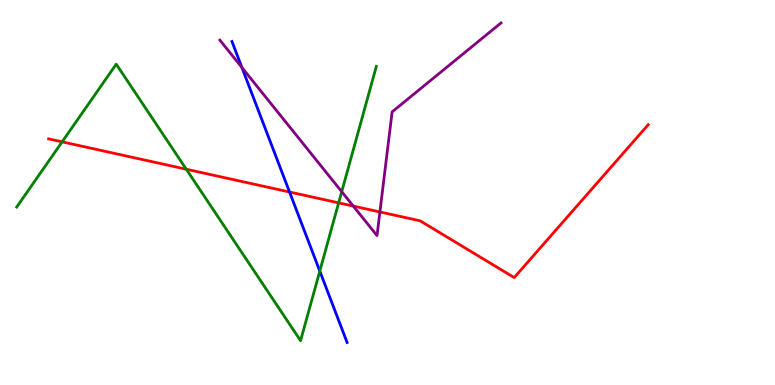[{'lines': ['blue', 'red'], 'intersections': [{'x': 3.74, 'y': 5.01}]}, {'lines': ['green', 'red'], 'intersections': [{'x': 0.802, 'y': 6.32}, {'x': 2.4, 'y': 5.6}, {'x': 4.37, 'y': 4.73}]}, {'lines': ['purple', 'red'], 'intersections': [{'x': 4.56, 'y': 4.65}, {'x': 4.9, 'y': 4.49}]}, {'lines': ['blue', 'green'], 'intersections': [{'x': 4.13, 'y': 2.96}]}, {'lines': ['blue', 'purple'], 'intersections': [{'x': 3.12, 'y': 8.25}]}, {'lines': ['green', 'purple'], 'intersections': [{'x': 4.41, 'y': 5.02}]}]